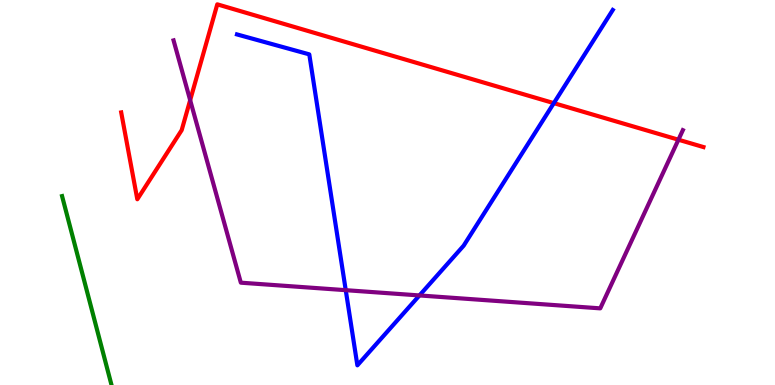[{'lines': ['blue', 'red'], 'intersections': [{'x': 7.15, 'y': 7.32}]}, {'lines': ['green', 'red'], 'intersections': []}, {'lines': ['purple', 'red'], 'intersections': [{'x': 2.45, 'y': 7.4}, {'x': 8.75, 'y': 6.37}]}, {'lines': ['blue', 'green'], 'intersections': []}, {'lines': ['blue', 'purple'], 'intersections': [{'x': 4.46, 'y': 2.46}, {'x': 5.41, 'y': 2.33}]}, {'lines': ['green', 'purple'], 'intersections': []}]